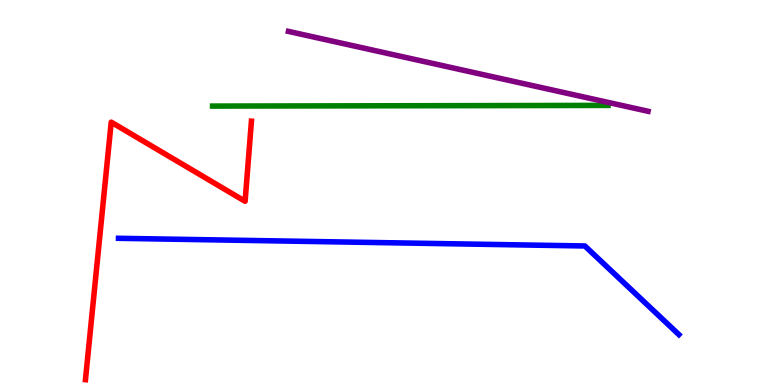[{'lines': ['blue', 'red'], 'intersections': []}, {'lines': ['green', 'red'], 'intersections': []}, {'lines': ['purple', 'red'], 'intersections': []}, {'lines': ['blue', 'green'], 'intersections': []}, {'lines': ['blue', 'purple'], 'intersections': []}, {'lines': ['green', 'purple'], 'intersections': []}]